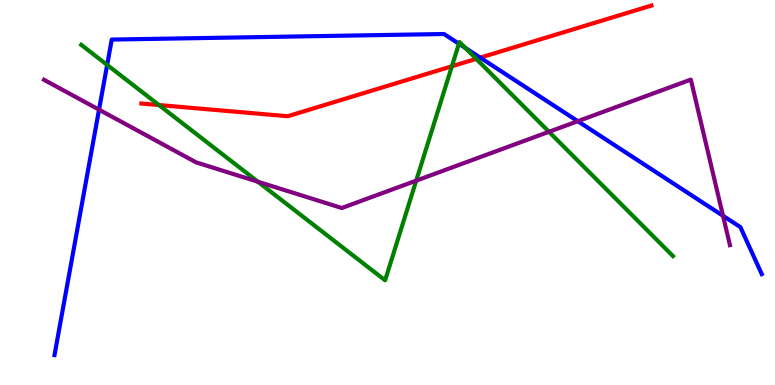[{'lines': ['blue', 'red'], 'intersections': [{'x': 6.2, 'y': 8.5}]}, {'lines': ['green', 'red'], 'intersections': [{'x': 2.05, 'y': 7.27}, {'x': 5.83, 'y': 8.28}, {'x': 6.15, 'y': 8.47}]}, {'lines': ['purple', 'red'], 'intersections': []}, {'lines': ['blue', 'green'], 'intersections': [{'x': 1.38, 'y': 8.31}, {'x': 5.92, 'y': 8.86}, {'x': 6.0, 'y': 8.76}]}, {'lines': ['blue', 'purple'], 'intersections': [{'x': 1.28, 'y': 7.15}, {'x': 7.46, 'y': 6.85}, {'x': 9.33, 'y': 4.39}]}, {'lines': ['green', 'purple'], 'intersections': [{'x': 3.33, 'y': 5.28}, {'x': 5.37, 'y': 5.31}, {'x': 7.08, 'y': 6.58}]}]